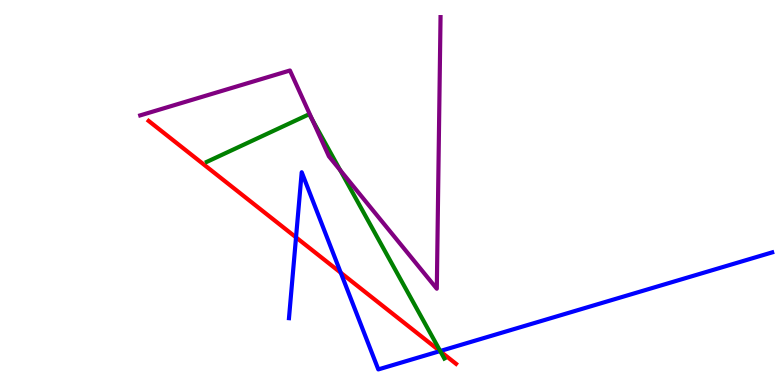[{'lines': ['blue', 'red'], 'intersections': [{'x': 3.82, 'y': 3.83}, {'x': 4.4, 'y': 2.92}, {'x': 5.68, 'y': 0.881}]}, {'lines': ['green', 'red'], 'intersections': [{'x': 5.68, 'y': 0.87}]}, {'lines': ['purple', 'red'], 'intersections': []}, {'lines': ['blue', 'green'], 'intersections': [{'x': 5.68, 'y': 0.883}]}, {'lines': ['blue', 'purple'], 'intersections': []}, {'lines': ['green', 'purple'], 'intersections': [{'x': 4.03, 'y': 6.89}, {'x': 4.39, 'y': 5.58}]}]